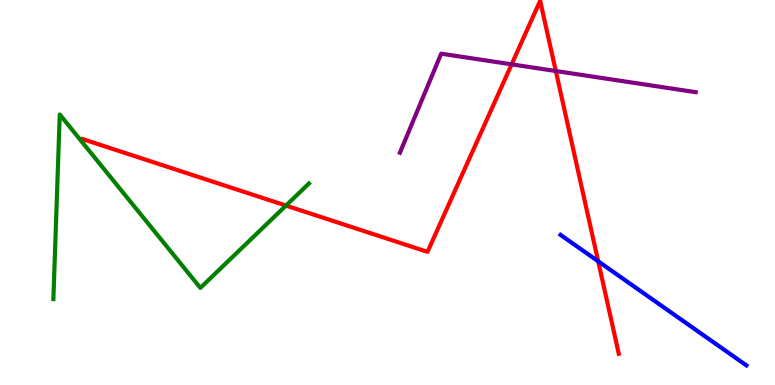[{'lines': ['blue', 'red'], 'intersections': [{'x': 7.72, 'y': 3.21}]}, {'lines': ['green', 'red'], 'intersections': [{'x': 3.69, 'y': 4.66}]}, {'lines': ['purple', 'red'], 'intersections': [{'x': 6.6, 'y': 8.33}, {'x': 7.17, 'y': 8.16}]}, {'lines': ['blue', 'green'], 'intersections': []}, {'lines': ['blue', 'purple'], 'intersections': []}, {'lines': ['green', 'purple'], 'intersections': []}]